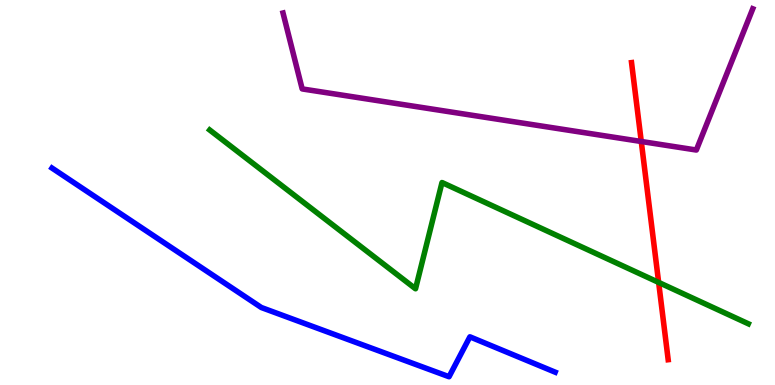[{'lines': ['blue', 'red'], 'intersections': []}, {'lines': ['green', 'red'], 'intersections': [{'x': 8.5, 'y': 2.66}]}, {'lines': ['purple', 'red'], 'intersections': [{'x': 8.27, 'y': 6.33}]}, {'lines': ['blue', 'green'], 'intersections': []}, {'lines': ['blue', 'purple'], 'intersections': []}, {'lines': ['green', 'purple'], 'intersections': []}]